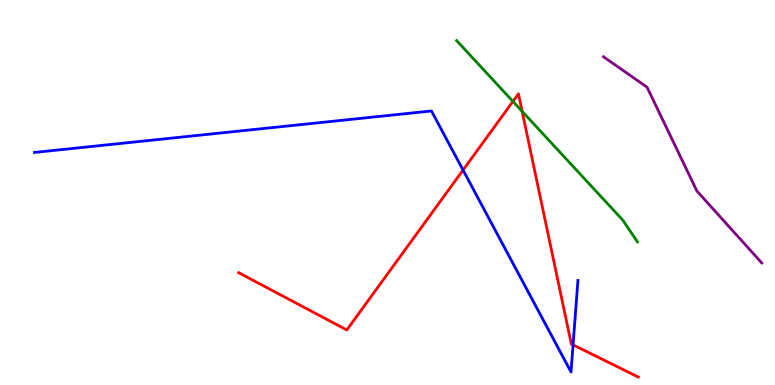[{'lines': ['blue', 'red'], 'intersections': [{'x': 5.97, 'y': 5.58}, {'x': 7.39, 'y': 1.04}]}, {'lines': ['green', 'red'], 'intersections': [{'x': 6.62, 'y': 7.37}, {'x': 6.74, 'y': 7.11}]}, {'lines': ['purple', 'red'], 'intersections': []}, {'lines': ['blue', 'green'], 'intersections': []}, {'lines': ['blue', 'purple'], 'intersections': []}, {'lines': ['green', 'purple'], 'intersections': []}]